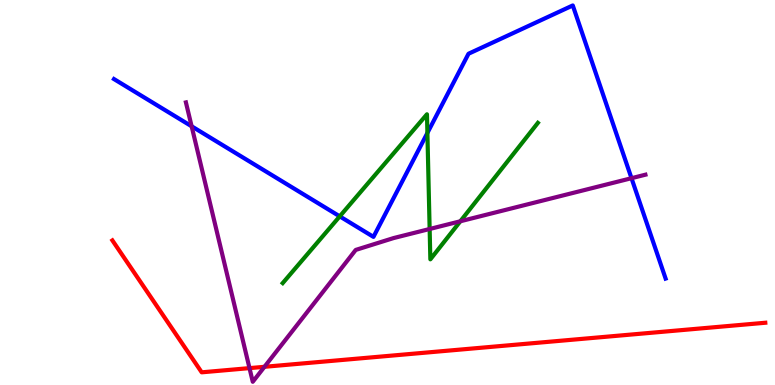[{'lines': ['blue', 'red'], 'intersections': []}, {'lines': ['green', 'red'], 'intersections': []}, {'lines': ['purple', 'red'], 'intersections': [{'x': 3.22, 'y': 0.438}, {'x': 3.41, 'y': 0.473}]}, {'lines': ['blue', 'green'], 'intersections': [{'x': 4.38, 'y': 4.38}, {'x': 5.51, 'y': 6.55}]}, {'lines': ['blue', 'purple'], 'intersections': [{'x': 2.47, 'y': 6.72}, {'x': 8.15, 'y': 5.37}]}, {'lines': ['green', 'purple'], 'intersections': [{'x': 5.54, 'y': 4.05}, {'x': 5.94, 'y': 4.25}]}]